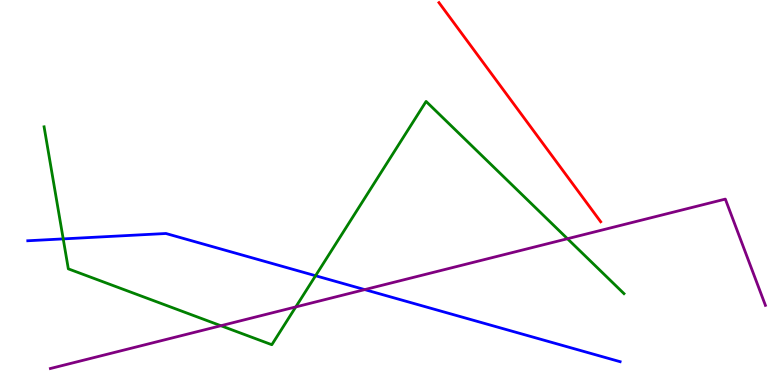[{'lines': ['blue', 'red'], 'intersections': []}, {'lines': ['green', 'red'], 'intersections': []}, {'lines': ['purple', 'red'], 'intersections': []}, {'lines': ['blue', 'green'], 'intersections': [{'x': 0.816, 'y': 3.79}, {'x': 4.07, 'y': 2.84}]}, {'lines': ['blue', 'purple'], 'intersections': [{'x': 4.71, 'y': 2.48}]}, {'lines': ['green', 'purple'], 'intersections': [{'x': 2.85, 'y': 1.54}, {'x': 3.82, 'y': 2.03}, {'x': 7.32, 'y': 3.8}]}]